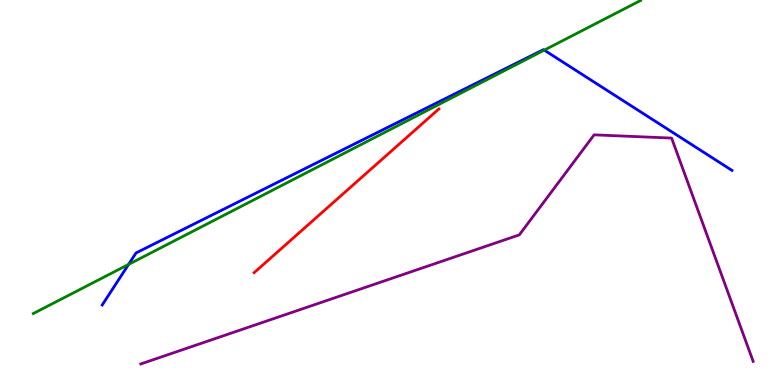[{'lines': ['blue', 'red'], 'intersections': []}, {'lines': ['green', 'red'], 'intersections': []}, {'lines': ['purple', 'red'], 'intersections': []}, {'lines': ['blue', 'green'], 'intersections': [{'x': 1.66, 'y': 3.13}, {'x': 7.02, 'y': 8.7}]}, {'lines': ['blue', 'purple'], 'intersections': []}, {'lines': ['green', 'purple'], 'intersections': []}]